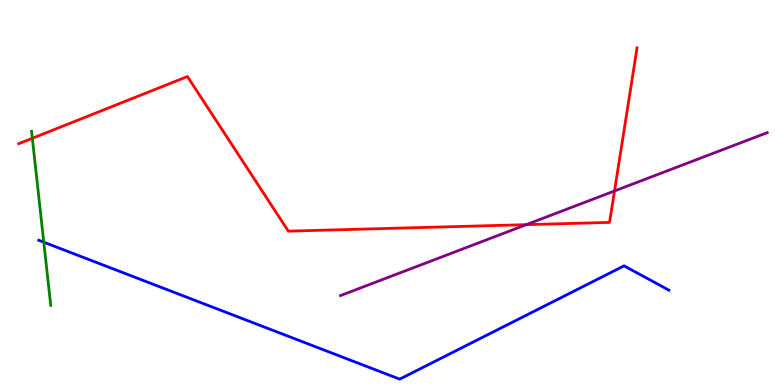[{'lines': ['blue', 'red'], 'intersections': []}, {'lines': ['green', 'red'], 'intersections': [{'x': 0.417, 'y': 6.41}]}, {'lines': ['purple', 'red'], 'intersections': [{'x': 6.79, 'y': 4.16}, {'x': 7.93, 'y': 5.04}]}, {'lines': ['blue', 'green'], 'intersections': [{'x': 0.565, 'y': 3.71}]}, {'lines': ['blue', 'purple'], 'intersections': []}, {'lines': ['green', 'purple'], 'intersections': []}]